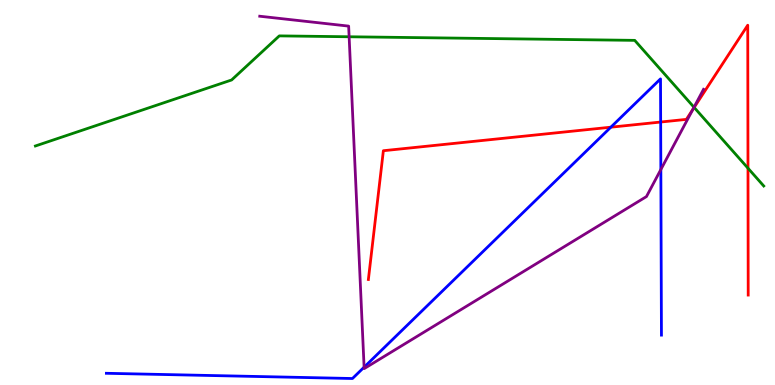[{'lines': ['blue', 'red'], 'intersections': [{'x': 7.88, 'y': 6.7}, {'x': 8.52, 'y': 6.83}]}, {'lines': ['green', 'red'], 'intersections': [{'x': 8.96, 'y': 7.21}, {'x': 9.65, 'y': 5.63}]}, {'lines': ['purple', 'red'], 'intersections': [{'x': 8.94, 'y': 7.16}]}, {'lines': ['blue', 'green'], 'intersections': []}, {'lines': ['blue', 'purple'], 'intersections': [{'x': 4.7, 'y': 0.463}, {'x': 8.53, 'y': 5.6}]}, {'lines': ['green', 'purple'], 'intersections': [{'x': 4.5, 'y': 9.05}, {'x': 8.95, 'y': 7.21}]}]